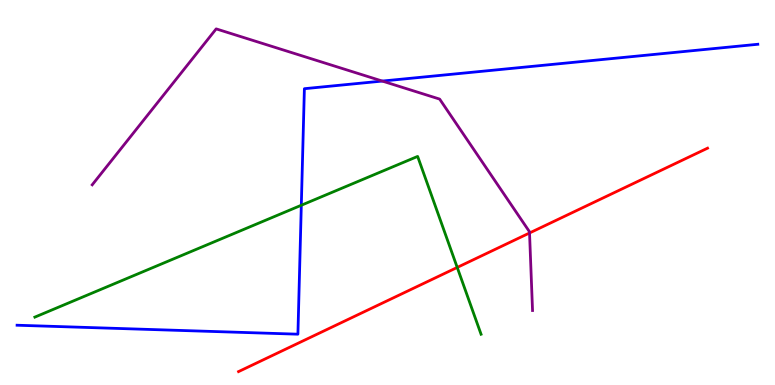[{'lines': ['blue', 'red'], 'intersections': []}, {'lines': ['green', 'red'], 'intersections': [{'x': 5.9, 'y': 3.05}]}, {'lines': ['purple', 'red'], 'intersections': [{'x': 6.83, 'y': 3.95}]}, {'lines': ['blue', 'green'], 'intersections': [{'x': 3.89, 'y': 4.67}]}, {'lines': ['blue', 'purple'], 'intersections': [{'x': 4.93, 'y': 7.89}]}, {'lines': ['green', 'purple'], 'intersections': []}]